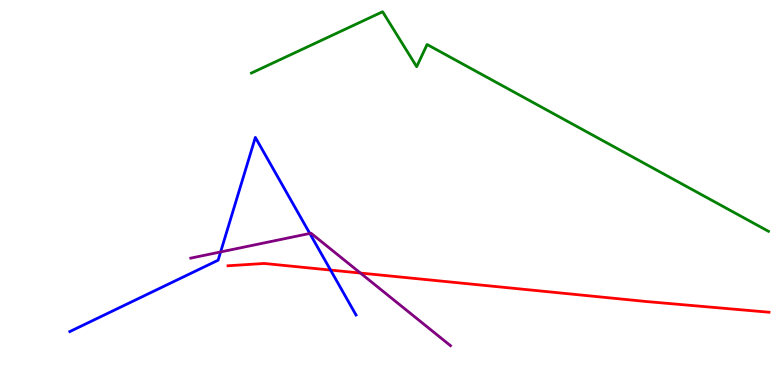[{'lines': ['blue', 'red'], 'intersections': [{'x': 4.27, 'y': 2.99}]}, {'lines': ['green', 'red'], 'intersections': []}, {'lines': ['purple', 'red'], 'intersections': [{'x': 4.65, 'y': 2.91}]}, {'lines': ['blue', 'green'], 'intersections': []}, {'lines': ['blue', 'purple'], 'intersections': [{'x': 2.85, 'y': 3.46}, {'x': 4.0, 'y': 3.94}]}, {'lines': ['green', 'purple'], 'intersections': []}]